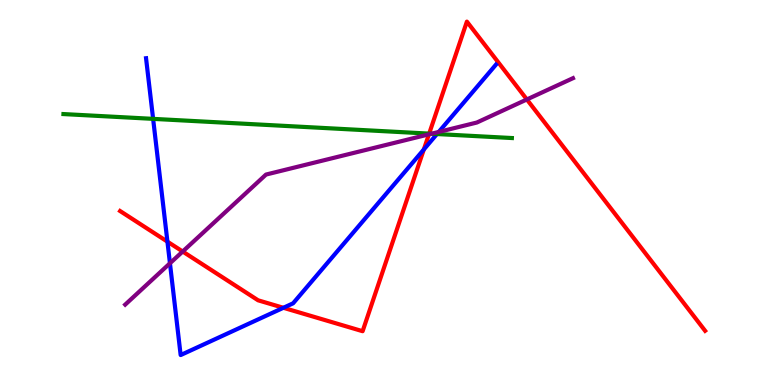[{'lines': ['blue', 'red'], 'intersections': [{'x': 2.16, 'y': 3.72}, {'x': 3.66, 'y': 2.01}, {'x': 5.47, 'y': 6.12}]}, {'lines': ['green', 'red'], 'intersections': [{'x': 5.54, 'y': 6.53}]}, {'lines': ['purple', 'red'], 'intersections': [{'x': 2.36, 'y': 3.47}, {'x': 5.53, 'y': 6.51}, {'x': 6.8, 'y': 7.42}]}, {'lines': ['blue', 'green'], 'intersections': [{'x': 1.98, 'y': 6.91}, {'x': 5.64, 'y': 6.52}]}, {'lines': ['blue', 'purple'], 'intersections': [{'x': 2.19, 'y': 3.16}, {'x': 5.66, 'y': 6.57}]}, {'lines': ['green', 'purple'], 'intersections': [{'x': 5.57, 'y': 6.53}]}]